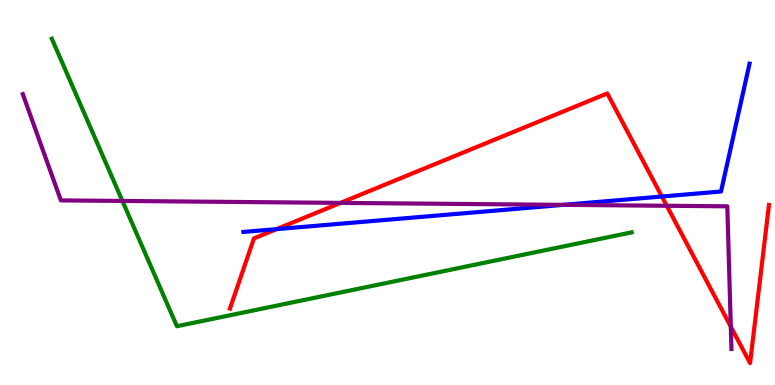[{'lines': ['blue', 'red'], 'intersections': [{'x': 3.57, 'y': 4.05}, {'x': 8.54, 'y': 4.9}]}, {'lines': ['green', 'red'], 'intersections': []}, {'lines': ['purple', 'red'], 'intersections': [{'x': 4.39, 'y': 4.73}, {'x': 8.6, 'y': 4.66}, {'x': 9.43, 'y': 1.51}]}, {'lines': ['blue', 'green'], 'intersections': []}, {'lines': ['blue', 'purple'], 'intersections': [{'x': 7.27, 'y': 4.68}]}, {'lines': ['green', 'purple'], 'intersections': [{'x': 1.58, 'y': 4.78}]}]